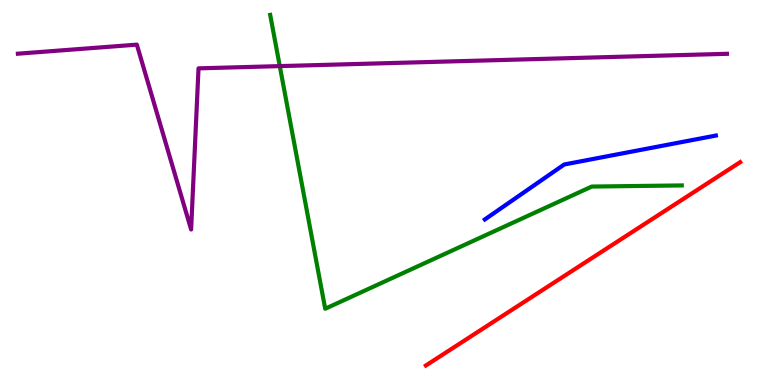[{'lines': ['blue', 'red'], 'intersections': []}, {'lines': ['green', 'red'], 'intersections': []}, {'lines': ['purple', 'red'], 'intersections': []}, {'lines': ['blue', 'green'], 'intersections': []}, {'lines': ['blue', 'purple'], 'intersections': []}, {'lines': ['green', 'purple'], 'intersections': [{'x': 3.61, 'y': 8.28}]}]